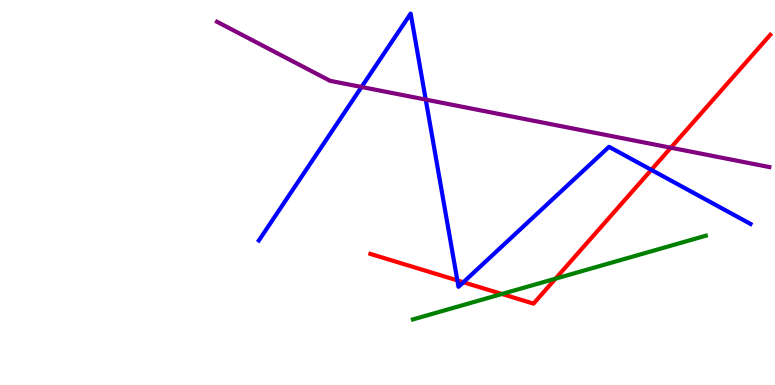[{'lines': ['blue', 'red'], 'intersections': [{'x': 5.9, 'y': 2.72}, {'x': 5.98, 'y': 2.67}, {'x': 8.4, 'y': 5.59}]}, {'lines': ['green', 'red'], 'intersections': [{'x': 6.48, 'y': 2.36}, {'x': 7.17, 'y': 2.76}]}, {'lines': ['purple', 'red'], 'intersections': [{'x': 8.66, 'y': 6.16}]}, {'lines': ['blue', 'green'], 'intersections': []}, {'lines': ['blue', 'purple'], 'intersections': [{'x': 4.67, 'y': 7.74}, {'x': 5.49, 'y': 7.41}]}, {'lines': ['green', 'purple'], 'intersections': []}]